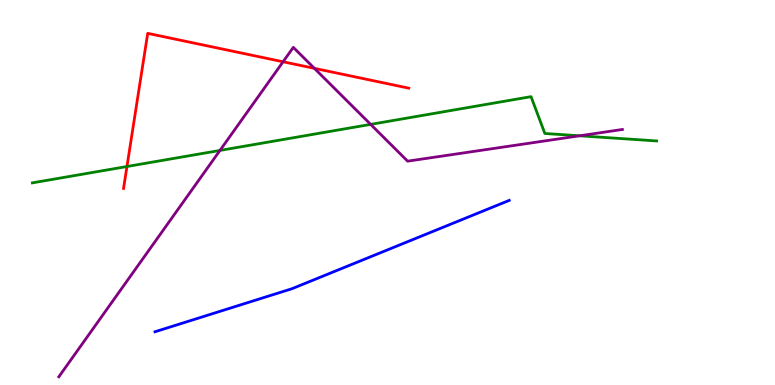[{'lines': ['blue', 'red'], 'intersections': []}, {'lines': ['green', 'red'], 'intersections': [{'x': 1.64, 'y': 5.68}]}, {'lines': ['purple', 'red'], 'intersections': [{'x': 3.65, 'y': 8.4}, {'x': 4.06, 'y': 8.22}]}, {'lines': ['blue', 'green'], 'intersections': []}, {'lines': ['blue', 'purple'], 'intersections': []}, {'lines': ['green', 'purple'], 'intersections': [{'x': 2.84, 'y': 6.09}, {'x': 4.78, 'y': 6.77}, {'x': 7.48, 'y': 6.47}]}]